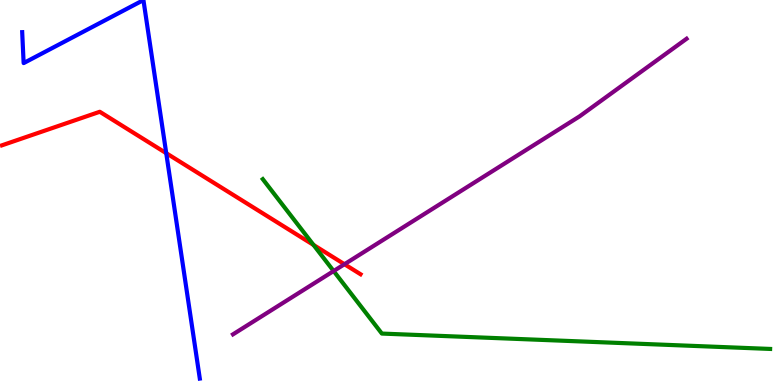[{'lines': ['blue', 'red'], 'intersections': [{'x': 2.14, 'y': 6.02}]}, {'lines': ['green', 'red'], 'intersections': [{'x': 4.05, 'y': 3.64}]}, {'lines': ['purple', 'red'], 'intersections': [{'x': 4.44, 'y': 3.14}]}, {'lines': ['blue', 'green'], 'intersections': []}, {'lines': ['blue', 'purple'], 'intersections': []}, {'lines': ['green', 'purple'], 'intersections': [{'x': 4.31, 'y': 2.96}]}]